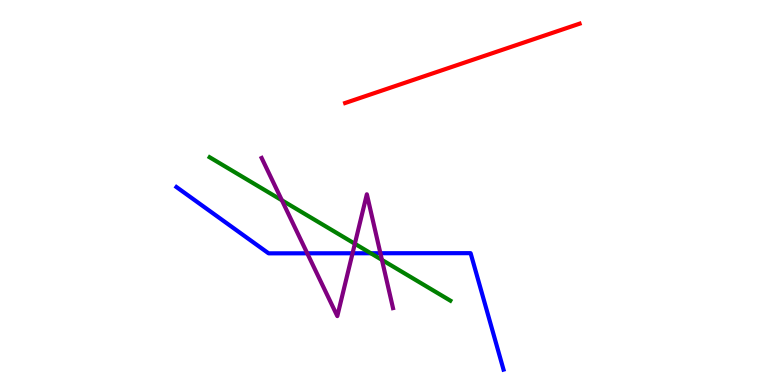[{'lines': ['blue', 'red'], 'intersections': []}, {'lines': ['green', 'red'], 'intersections': []}, {'lines': ['purple', 'red'], 'intersections': []}, {'lines': ['blue', 'green'], 'intersections': [{'x': 4.78, 'y': 3.42}]}, {'lines': ['blue', 'purple'], 'intersections': [{'x': 3.96, 'y': 3.42}, {'x': 4.55, 'y': 3.42}, {'x': 4.91, 'y': 3.42}]}, {'lines': ['green', 'purple'], 'intersections': [{'x': 3.64, 'y': 4.8}, {'x': 4.58, 'y': 3.67}, {'x': 4.93, 'y': 3.25}]}]